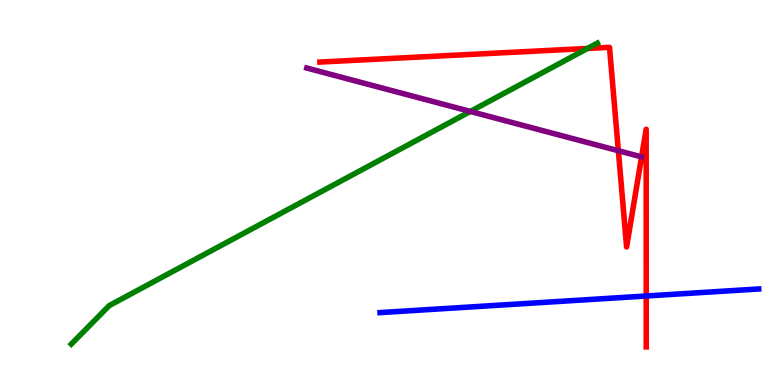[{'lines': ['blue', 'red'], 'intersections': [{'x': 8.34, 'y': 2.31}]}, {'lines': ['green', 'red'], 'intersections': [{'x': 7.58, 'y': 8.74}]}, {'lines': ['purple', 'red'], 'intersections': [{'x': 7.98, 'y': 6.09}]}, {'lines': ['blue', 'green'], 'intersections': []}, {'lines': ['blue', 'purple'], 'intersections': []}, {'lines': ['green', 'purple'], 'intersections': [{'x': 6.07, 'y': 7.11}]}]